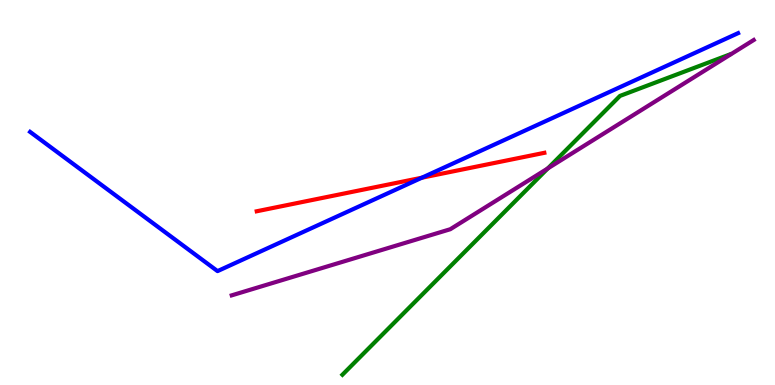[{'lines': ['blue', 'red'], 'intersections': [{'x': 5.44, 'y': 5.38}]}, {'lines': ['green', 'red'], 'intersections': []}, {'lines': ['purple', 'red'], 'intersections': []}, {'lines': ['blue', 'green'], 'intersections': []}, {'lines': ['blue', 'purple'], 'intersections': []}, {'lines': ['green', 'purple'], 'intersections': [{'x': 7.07, 'y': 5.63}]}]